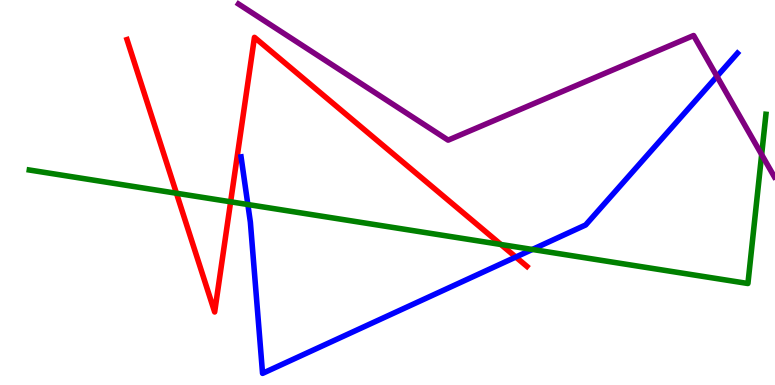[{'lines': ['blue', 'red'], 'intersections': [{'x': 6.66, 'y': 3.32}]}, {'lines': ['green', 'red'], 'intersections': [{'x': 2.28, 'y': 4.98}, {'x': 2.98, 'y': 4.76}, {'x': 6.46, 'y': 3.65}]}, {'lines': ['purple', 'red'], 'intersections': []}, {'lines': ['blue', 'green'], 'intersections': [{'x': 3.2, 'y': 4.69}, {'x': 6.87, 'y': 3.52}]}, {'lines': ['blue', 'purple'], 'intersections': [{'x': 9.25, 'y': 8.02}]}, {'lines': ['green', 'purple'], 'intersections': [{'x': 9.83, 'y': 5.98}]}]